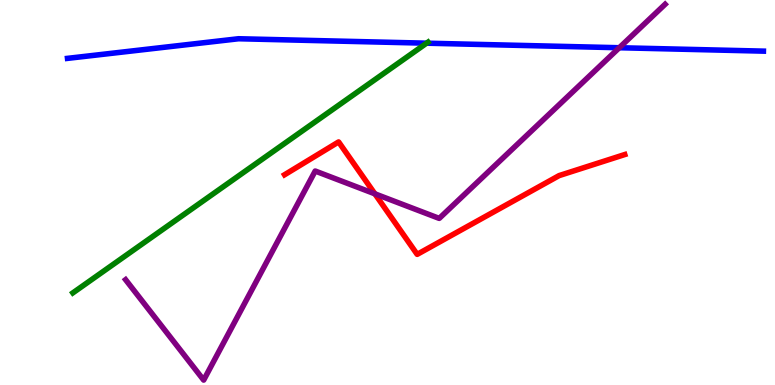[{'lines': ['blue', 'red'], 'intersections': []}, {'lines': ['green', 'red'], 'intersections': []}, {'lines': ['purple', 'red'], 'intersections': [{'x': 4.84, 'y': 4.97}]}, {'lines': ['blue', 'green'], 'intersections': [{'x': 5.5, 'y': 8.88}]}, {'lines': ['blue', 'purple'], 'intersections': [{'x': 7.99, 'y': 8.76}]}, {'lines': ['green', 'purple'], 'intersections': []}]